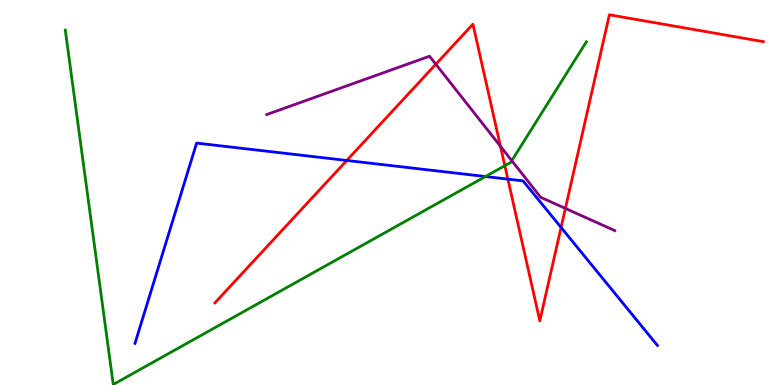[{'lines': ['blue', 'red'], 'intersections': [{'x': 4.47, 'y': 5.83}, {'x': 6.55, 'y': 5.35}, {'x': 7.24, 'y': 4.09}]}, {'lines': ['green', 'red'], 'intersections': [{'x': 6.51, 'y': 5.7}]}, {'lines': ['purple', 'red'], 'intersections': [{'x': 5.62, 'y': 8.33}, {'x': 6.46, 'y': 6.2}, {'x': 7.3, 'y': 4.59}]}, {'lines': ['blue', 'green'], 'intersections': [{'x': 6.26, 'y': 5.41}]}, {'lines': ['blue', 'purple'], 'intersections': []}, {'lines': ['green', 'purple'], 'intersections': [{'x': 6.6, 'y': 5.83}]}]